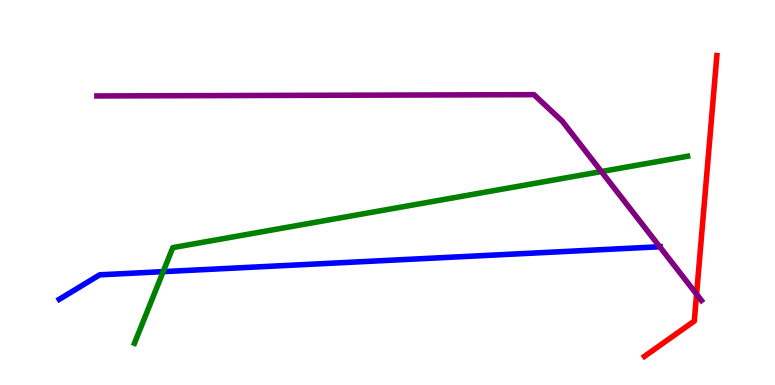[{'lines': ['blue', 'red'], 'intersections': []}, {'lines': ['green', 'red'], 'intersections': []}, {'lines': ['purple', 'red'], 'intersections': [{'x': 8.99, 'y': 2.36}]}, {'lines': ['blue', 'green'], 'intersections': [{'x': 2.11, 'y': 2.94}]}, {'lines': ['blue', 'purple'], 'intersections': [{'x': 8.51, 'y': 3.59}]}, {'lines': ['green', 'purple'], 'intersections': [{'x': 7.76, 'y': 5.54}]}]